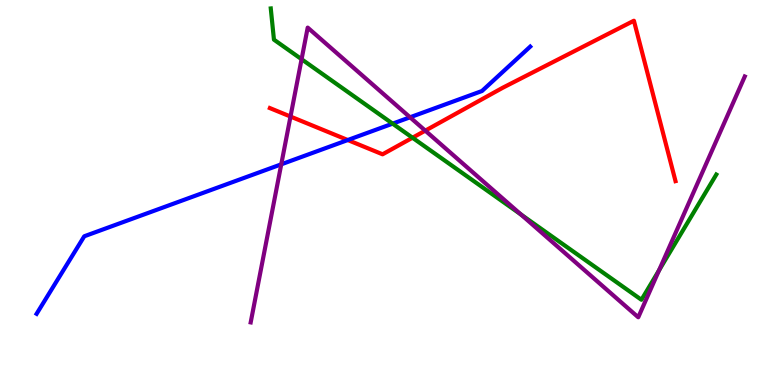[{'lines': ['blue', 'red'], 'intersections': [{'x': 4.49, 'y': 6.36}]}, {'lines': ['green', 'red'], 'intersections': [{'x': 5.32, 'y': 6.42}]}, {'lines': ['purple', 'red'], 'intersections': [{'x': 3.75, 'y': 6.97}, {'x': 5.49, 'y': 6.61}]}, {'lines': ['blue', 'green'], 'intersections': [{'x': 5.07, 'y': 6.79}]}, {'lines': ['blue', 'purple'], 'intersections': [{'x': 3.63, 'y': 5.73}, {'x': 5.29, 'y': 6.95}]}, {'lines': ['green', 'purple'], 'intersections': [{'x': 3.89, 'y': 8.46}, {'x': 6.72, 'y': 4.43}, {'x': 8.5, 'y': 2.98}]}]